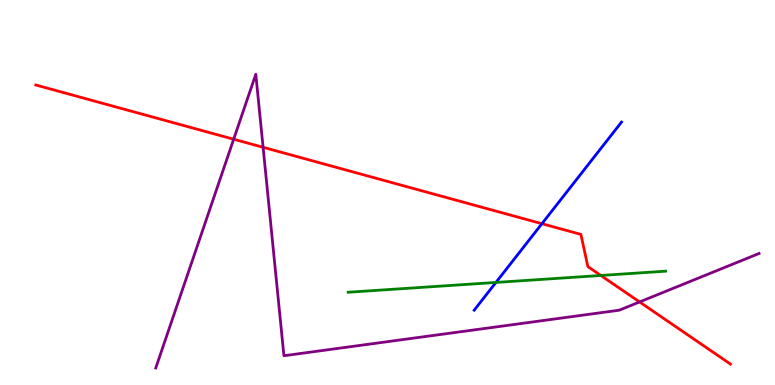[{'lines': ['blue', 'red'], 'intersections': [{'x': 6.99, 'y': 4.19}]}, {'lines': ['green', 'red'], 'intersections': [{'x': 7.75, 'y': 2.84}]}, {'lines': ['purple', 'red'], 'intersections': [{'x': 3.02, 'y': 6.38}, {'x': 3.39, 'y': 6.17}, {'x': 8.25, 'y': 2.16}]}, {'lines': ['blue', 'green'], 'intersections': [{'x': 6.4, 'y': 2.66}]}, {'lines': ['blue', 'purple'], 'intersections': []}, {'lines': ['green', 'purple'], 'intersections': []}]